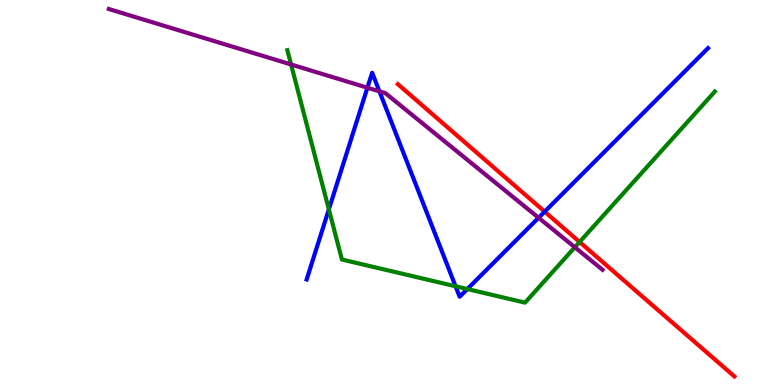[{'lines': ['blue', 'red'], 'intersections': [{'x': 7.03, 'y': 4.5}]}, {'lines': ['green', 'red'], 'intersections': [{'x': 7.48, 'y': 3.71}]}, {'lines': ['purple', 'red'], 'intersections': []}, {'lines': ['blue', 'green'], 'intersections': [{'x': 4.24, 'y': 4.56}, {'x': 5.88, 'y': 2.56}, {'x': 6.03, 'y': 2.49}]}, {'lines': ['blue', 'purple'], 'intersections': [{'x': 4.74, 'y': 7.72}, {'x': 4.9, 'y': 7.63}, {'x': 6.95, 'y': 4.34}]}, {'lines': ['green', 'purple'], 'intersections': [{'x': 3.76, 'y': 8.32}, {'x': 7.42, 'y': 3.58}]}]